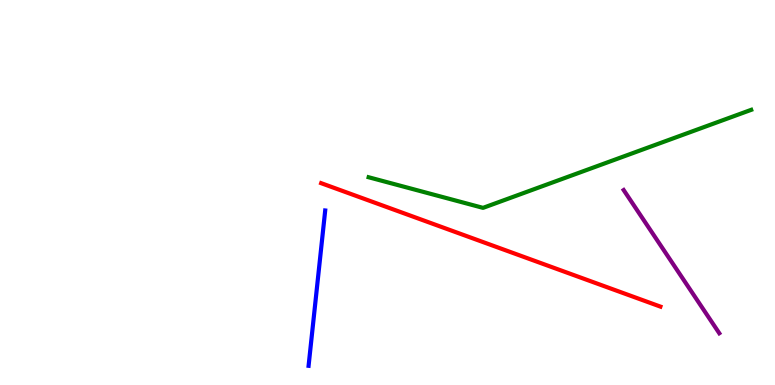[{'lines': ['blue', 'red'], 'intersections': []}, {'lines': ['green', 'red'], 'intersections': []}, {'lines': ['purple', 'red'], 'intersections': []}, {'lines': ['blue', 'green'], 'intersections': []}, {'lines': ['blue', 'purple'], 'intersections': []}, {'lines': ['green', 'purple'], 'intersections': []}]